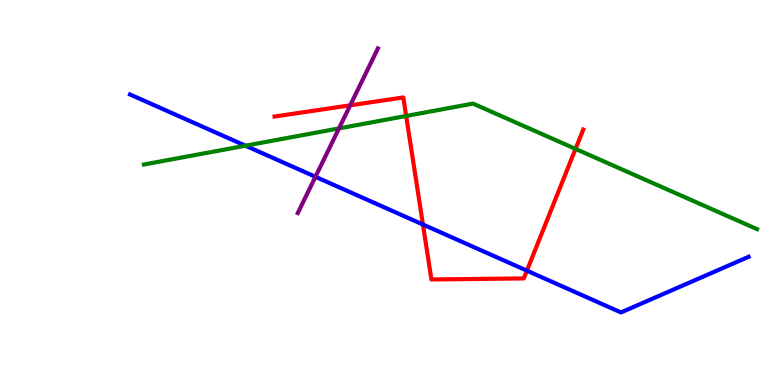[{'lines': ['blue', 'red'], 'intersections': [{'x': 5.46, 'y': 4.17}, {'x': 6.8, 'y': 2.97}]}, {'lines': ['green', 'red'], 'intersections': [{'x': 5.24, 'y': 6.99}, {'x': 7.43, 'y': 6.13}]}, {'lines': ['purple', 'red'], 'intersections': [{'x': 4.52, 'y': 7.26}]}, {'lines': ['blue', 'green'], 'intersections': [{'x': 3.17, 'y': 6.22}]}, {'lines': ['blue', 'purple'], 'intersections': [{'x': 4.07, 'y': 5.41}]}, {'lines': ['green', 'purple'], 'intersections': [{'x': 4.37, 'y': 6.66}]}]